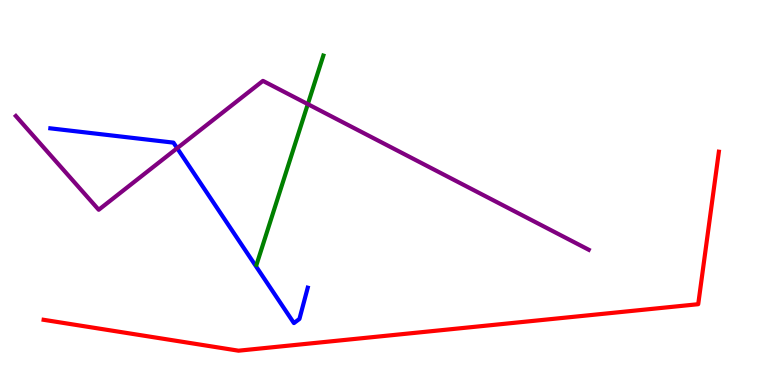[{'lines': ['blue', 'red'], 'intersections': []}, {'lines': ['green', 'red'], 'intersections': []}, {'lines': ['purple', 'red'], 'intersections': []}, {'lines': ['blue', 'green'], 'intersections': []}, {'lines': ['blue', 'purple'], 'intersections': [{'x': 2.29, 'y': 6.15}]}, {'lines': ['green', 'purple'], 'intersections': [{'x': 3.97, 'y': 7.3}]}]